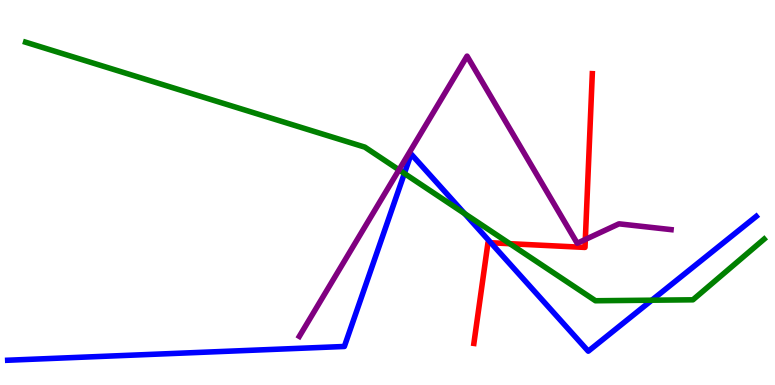[{'lines': ['blue', 'red'], 'intersections': [{'x': 6.33, 'y': 3.69}]}, {'lines': ['green', 'red'], 'intersections': [{'x': 6.58, 'y': 3.67}]}, {'lines': ['purple', 'red'], 'intersections': [{'x': 7.55, 'y': 3.78}]}, {'lines': ['blue', 'green'], 'intersections': [{'x': 5.22, 'y': 5.49}, {'x': 6.0, 'y': 4.45}, {'x': 8.41, 'y': 2.2}]}, {'lines': ['blue', 'purple'], 'intersections': []}, {'lines': ['green', 'purple'], 'intersections': [{'x': 5.15, 'y': 5.59}]}]